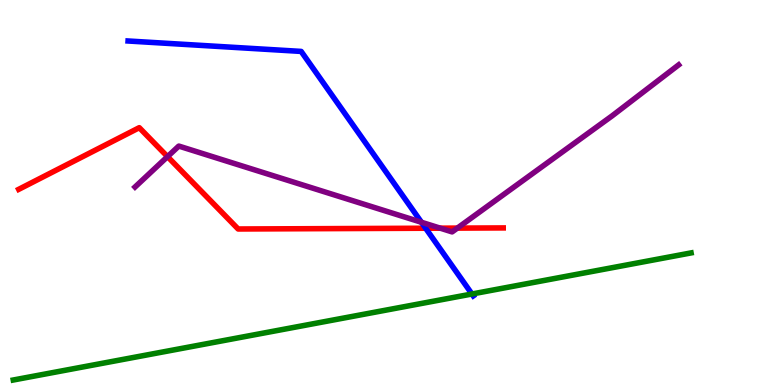[{'lines': ['blue', 'red'], 'intersections': [{'x': 5.49, 'y': 4.07}]}, {'lines': ['green', 'red'], 'intersections': []}, {'lines': ['purple', 'red'], 'intersections': [{'x': 2.16, 'y': 5.93}, {'x': 5.68, 'y': 4.07}, {'x': 5.9, 'y': 4.08}]}, {'lines': ['blue', 'green'], 'intersections': [{'x': 6.09, 'y': 2.36}]}, {'lines': ['blue', 'purple'], 'intersections': [{'x': 5.44, 'y': 4.23}]}, {'lines': ['green', 'purple'], 'intersections': []}]